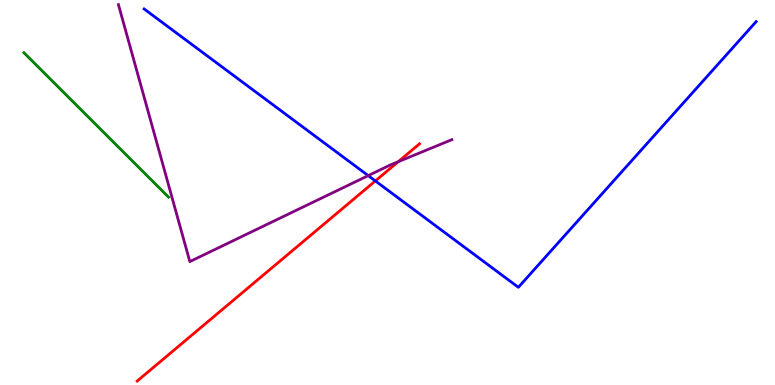[{'lines': ['blue', 'red'], 'intersections': [{'x': 4.84, 'y': 5.3}]}, {'lines': ['green', 'red'], 'intersections': []}, {'lines': ['purple', 'red'], 'intersections': [{'x': 5.14, 'y': 5.8}]}, {'lines': ['blue', 'green'], 'intersections': []}, {'lines': ['blue', 'purple'], 'intersections': [{'x': 4.75, 'y': 5.44}]}, {'lines': ['green', 'purple'], 'intersections': []}]